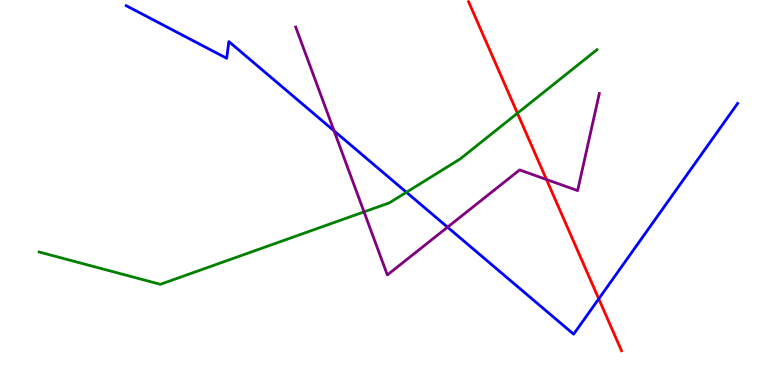[{'lines': ['blue', 'red'], 'intersections': [{'x': 7.73, 'y': 2.24}]}, {'lines': ['green', 'red'], 'intersections': [{'x': 6.68, 'y': 7.06}]}, {'lines': ['purple', 'red'], 'intersections': [{'x': 7.05, 'y': 5.34}]}, {'lines': ['blue', 'green'], 'intersections': [{'x': 5.24, 'y': 5.01}]}, {'lines': ['blue', 'purple'], 'intersections': [{'x': 4.31, 'y': 6.6}, {'x': 5.77, 'y': 4.1}]}, {'lines': ['green', 'purple'], 'intersections': [{'x': 4.7, 'y': 4.5}]}]